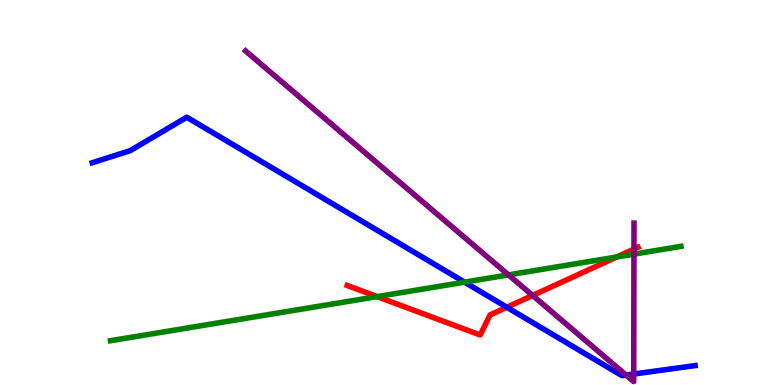[{'lines': ['blue', 'red'], 'intersections': [{'x': 6.54, 'y': 2.02}]}, {'lines': ['green', 'red'], 'intersections': [{'x': 4.87, 'y': 2.3}, {'x': 7.96, 'y': 3.32}]}, {'lines': ['purple', 'red'], 'intersections': [{'x': 6.87, 'y': 2.33}, {'x': 8.18, 'y': 3.53}]}, {'lines': ['blue', 'green'], 'intersections': [{'x': 5.99, 'y': 2.67}]}, {'lines': ['blue', 'purple'], 'intersections': [{'x': 8.08, 'y': 0.258}, {'x': 8.18, 'y': 0.285}]}, {'lines': ['green', 'purple'], 'intersections': [{'x': 6.56, 'y': 2.86}, {'x': 8.18, 'y': 3.4}]}]